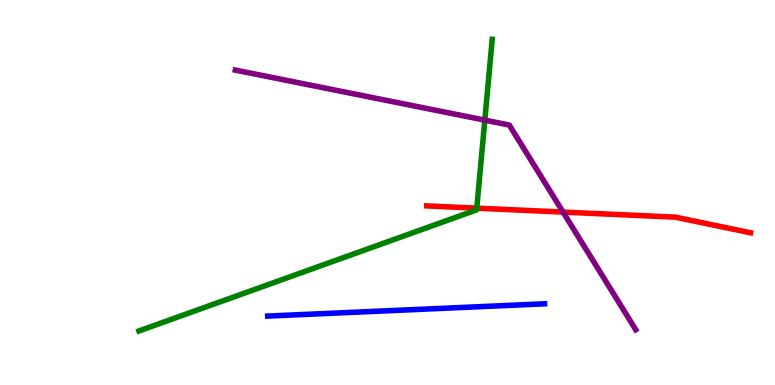[{'lines': ['blue', 'red'], 'intersections': []}, {'lines': ['green', 'red'], 'intersections': [{'x': 6.15, 'y': 4.59}]}, {'lines': ['purple', 'red'], 'intersections': [{'x': 7.27, 'y': 4.49}]}, {'lines': ['blue', 'green'], 'intersections': []}, {'lines': ['blue', 'purple'], 'intersections': []}, {'lines': ['green', 'purple'], 'intersections': [{'x': 6.26, 'y': 6.88}]}]